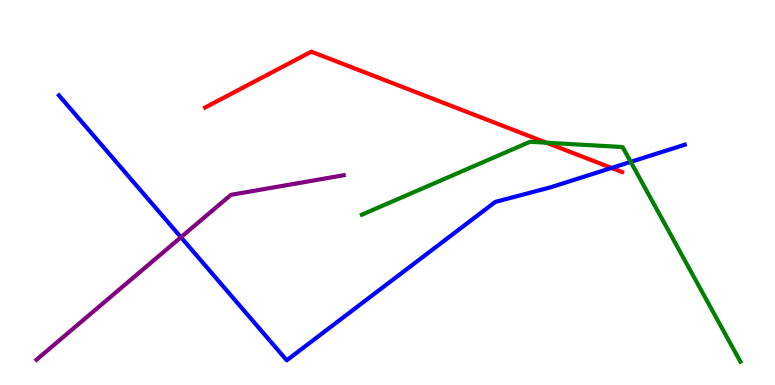[{'lines': ['blue', 'red'], 'intersections': [{'x': 7.89, 'y': 5.64}]}, {'lines': ['green', 'red'], 'intersections': [{'x': 7.05, 'y': 6.29}]}, {'lines': ['purple', 'red'], 'intersections': []}, {'lines': ['blue', 'green'], 'intersections': [{'x': 8.14, 'y': 5.8}]}, {'lines': ['blue', 'purple'], 'intersections': [{'x': 2.33, 'y': 3.84}]}, {'lines': ['green', 'purple'], 'intersections': []}]